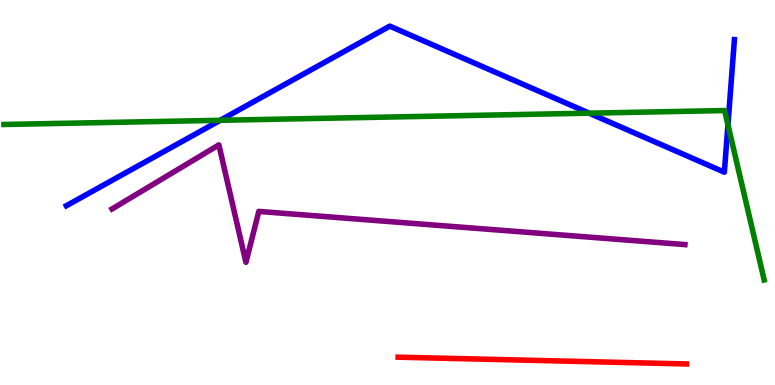[{'lines': ['blue', 'red'], 'intersections': []}, {'lines': ['green', 'red'], 'intersections': []}, {'lines': ['purple', 'red'], 'intersections': []}, {'lines': ['blue', 'green'], 'intersections': [{'x': 2.84, 'y': 6.88}, {'x': 7.6, 'y': 7.06}, {'x': 9.39, 'y': 6.76}]}, {'lines': ['blue', 'purple'], 'intersections': []}, {'lines': ['green', 'purple'], 'intersections': []}]